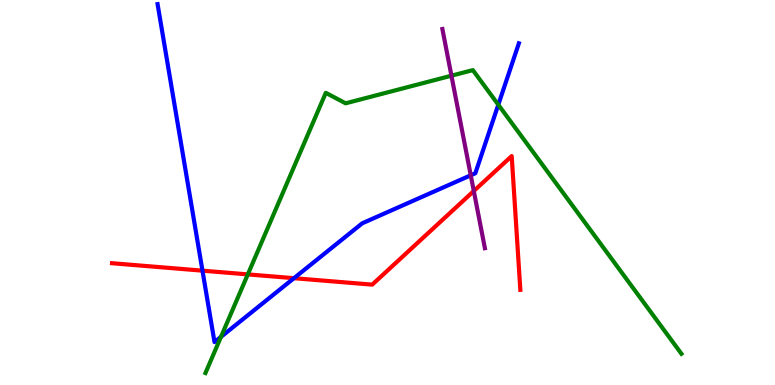[{'lines': ['blue', 'red'], 'intersections': [{'x': 2.61, 'y': 2.97}, {'x': 3.79, 'y': 2.77}]}, {'lines': ['green', 'red'], 'intersections': [{'x': 3.2, 'y': 2.87}]}, {'lines': ['purple', 'red'], 'intersections': [{'x': 6.11, 'y': 5.04}]}, {'lines': ['blue', 'green'], 'intersections': [{'x': 2.85, 'y': 1.25}, {'x': 6.43, 'y': 7.28}]}, {'lines': ['blue', 'purple'], 'intersections': [{'x': 6.07, 'y': 5.45}]}, {'lines': ['green', 'purple'], 'intersections': [{'x': 5.83, 'y': 8.03}]}]